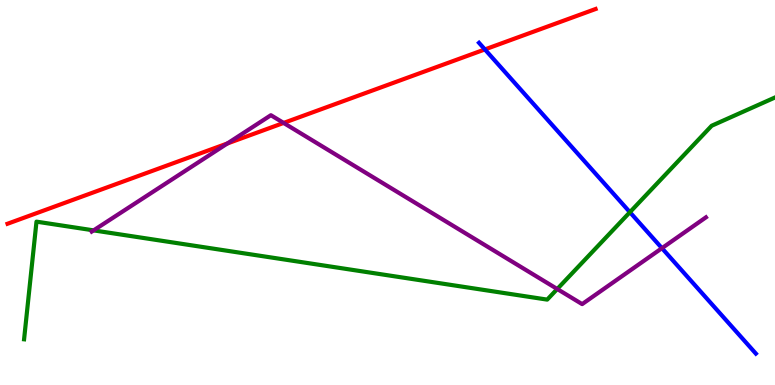[{'lines': ['blue', 'red'], 'intersections': [{'x': 6.26, 'y': 8.72}]}, {'lines': ['green', 'red'], 'intersections': []}, {'lines': ['purple', 'red'], 'intersections': [{'x': 2.93, 'y': 6.27}, {'x': 3.66, 'y': 6.81}]}, {'lines': ['blue', 'green'], 'intersections': [{'x': 8.13, 'y': 4.49}]}, {'lines': ['blue', 'purple'], 'intersections': [{'x': 8.54, 'y': 3.55}]}, {'lines': ['green', 'purple'], 'intersections': [{'x': 1.21, 'y': 4.02}, {'x': 7.19, 'y': 2.49}]}]